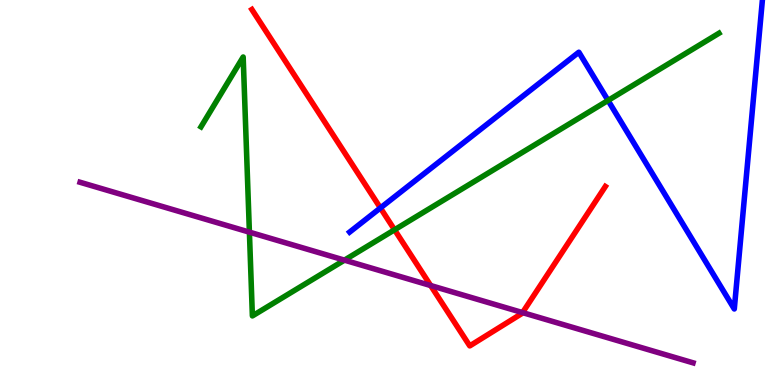[{'lines': ['blue', 'red'], 'intersections': [{'x': 4.91, 'y': 4.6}]}, {'lines': ['green', 'red'], 'intersections': [{'x': 5.09, 'y': 4.03}]}, {'lines': ['purple', 'red'], 'intersections': [{'x': 5.56, 'y': 2.58}, {'x': 6.74, 'y': 1.88}]}, {'lines': ['blue', 'green'], 'intersections': [{'x': 7.85, 'y': 7.39}]}, {'lines': ['blue', 'purple'], 'intersections': []}, {'lines': ['green', 'purple'], 'intersections': [{'x': 3.22, 'y': 3.97}, {'x': 4.44, 'y': 3.24}]}]